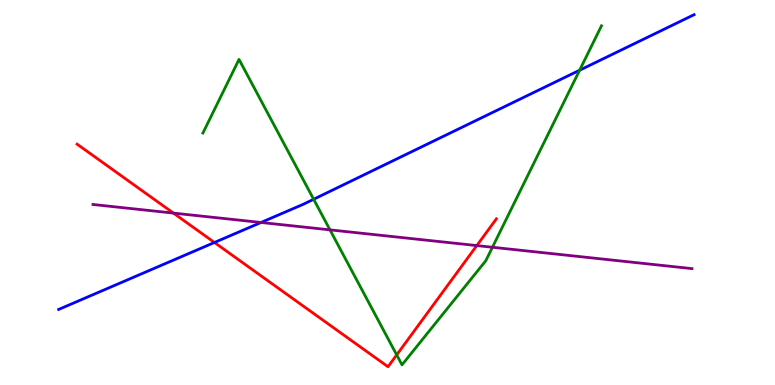[{'lines': ['blue', 'red'], 'intersections': [{'x': 2.77, 'y': 3.7}]}, {'lines': ['green', 'red'], 'intersections': [{'x': 5.12, 'y': 0.782}]}, {'lines': ['purple', 'red'], 'intersections': [{'x': 2.24, 'y': 4.47}, {'x': 6.15, 'y': 3.62}]}, {'lines': ['blue', 'green'], 'intersections': [{'x': 4.05, 'y': 4.82}, {'x': 7.48, 'y': 8.18}]}, {'lines': ['blue', 'purple'], 'intersections': [{'x': 3.37, 'y': 4.22}]}, {'lines': ['green', 'purple'], 'intersections': [{'x': 4.26, 'y': 4.03}, {'x': 6.35, 'y': 3.58}]}]